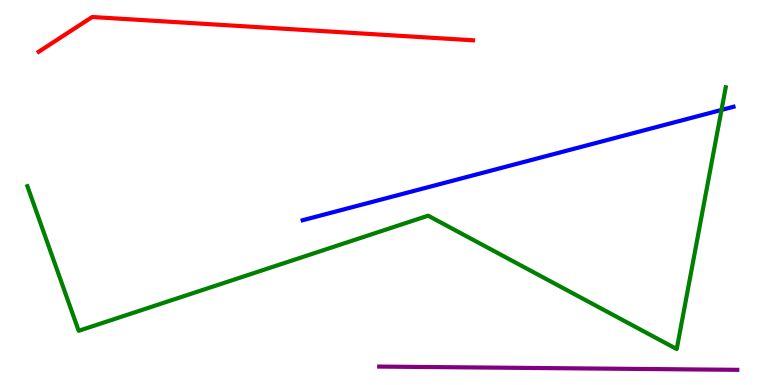[{'lines': ['blue', 'red'], 'intersections': []}, {'lines': ['green', 'red'], 'intersections': []}, {'lines': ['purple', 'red'], 'intersections': []}, {'lines': ['blue', 'green'], 'intersections': [{'x': 9.31, 'y': 7.14}]}, {'lines': ['blue', 'purple'], 'intersections': []}, {'lines': ['green', 'purple'], 'intersections': []}]